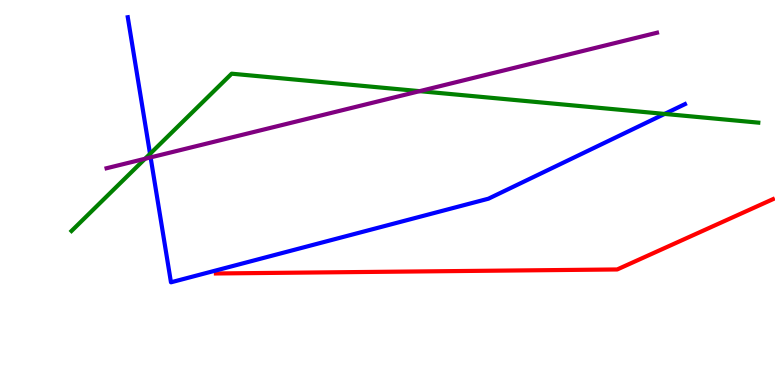[{'lines': ['blue', 'red'], 'intersections': []}, {'lines': ['green', 'red'], 'intersections': []}, {'lines': ['purple', 'red'], 'intersections': []}, {'lines': ['blue', 'green'], 'intersections': [{'x': 1.94, 'y': 6.0}, {'x': 8.58, 'y': 7.04}]}, {'lines': ['blue', 'purple'], 'intersections': [{'x': 1.94, 'y': 5.91}]}, {'lines': ['green', 'purple'], 'intersections': [{'x': 1.87, 'y': 5.88}, {'x': 5.41, 'y': 7.63}]}]